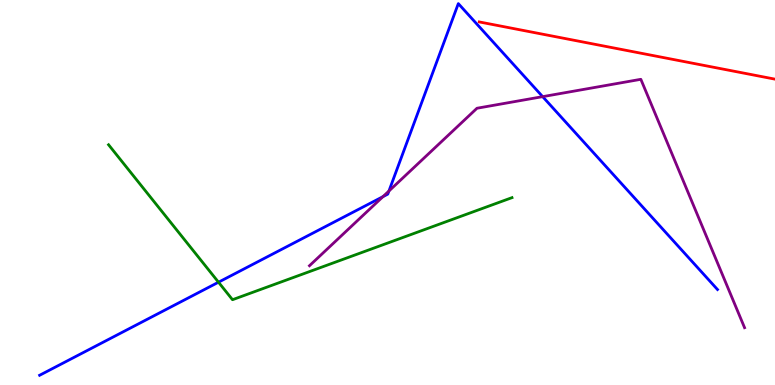[{'lines': ['blue', 'red'], 'intersections': []}, {'lines': ['green', 'red'], 'intersections': []}, {'lines': ['purple', 'red'], 'intersections': []}, {'lines': ['blue', 'green'], 'intersections': [{'x': 2.82, 'y': 2.67}]}, {'lines': ['blue', 'purple'], 'intersections': [{'x': 4.94, 'y': 4.89}, {'x': 5.02, 'y': 5.04}, {'x': 7.0, 'y': 7.49}]}, {'lines': ['green', 'purple'], 'intersections': []}]